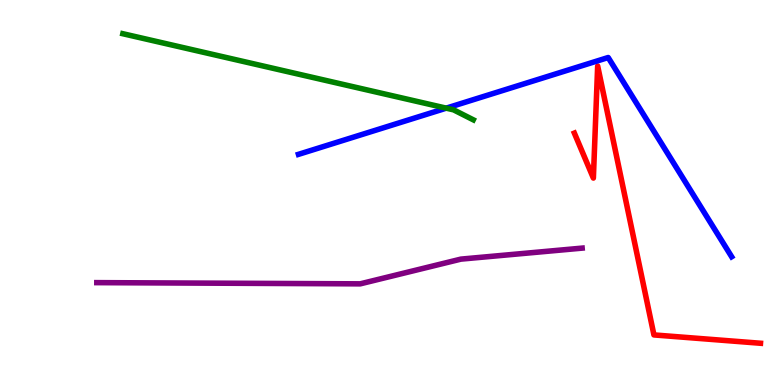[{'lines': ['blue', 'red'], 'intersections': []}, {'lines': ['green', 'red'], 'intersections': []}, {'lines': ['purple', 'red'], 'intersections': []}, {'lines': ['blue', 'green'], 'intersections': [{'x': 5.76, 'y': 7.19}]}, {'lines': ['blue', 'purple'], 'intersections': []}, {'lines': ['green', 'purple'], 'intersections': []}]